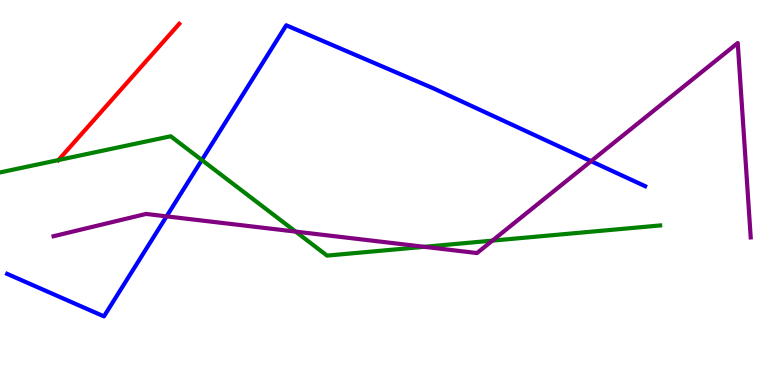[{'lines': ['blue', 'red'], 'intersections': []}, {'lines': ['green', 'red'], 'intersections': [{'x': 0.754, 'y': 5.84}]}, {'lines': ['purple', 'red'], 'intersections': []}, {'lines': ['blue', 'green'], 'intersections': [{'x': 2.6, 'y': 5.84}]}, {'lines': ['blue', 'purple'], 'intersections': [{'x': 2.15, 'y': 4.38}, {'x': 7.63, 'y': 5.81}]}, {'lines': ['green', 'purple'], 'intersections': [{'x': 3.81, 'y': 3.98}, {'x': 5.47, 'y': 3.59}, {'x': 6.35, 'y': 3.75}]}]